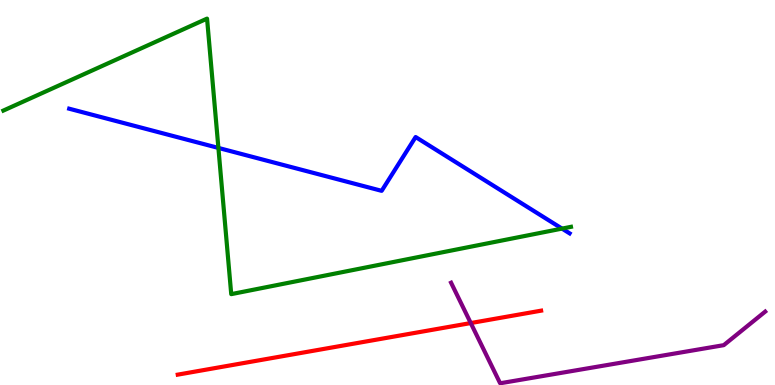[{'lines': ['blue', 'red'], 'intersections': []}, {'lines': ['green', 'red'], 'intersections': []}, {'lines': ['purple', 'red'], 'intersections': [{'x': 6.07, 'y': 1.61}]}, {'lines': ['blue', 'green'], 'intersections': [{'x': 2.82, 'y': 6.16}, {'x': 7.25, 'y': 4.06}]}, {'lines': ['blue', 'purple'], 'intersections': []}, {'lines': ['green', 'purple'], 'intersections': []}]